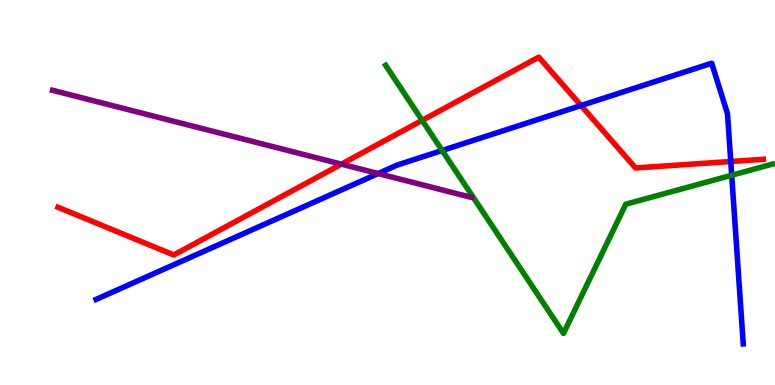[{'lines': ['blue', 'red'], 'intersections': [{'x': 7.5, 'y': 7.26}, {'x': 9.43, 'y': 5.81}]}, {'lines': ['green', 'red'], 'intersections': [{'x': 5.45, 'y': 6.87}]}, {'lines': ['purple', 'red'], 'intersections': [{'x': 4.4, 'y': 5.74}]}, {'lines': ['blue', 'green'], 'intersections': [{'x': 5.71, 'y': 6.09}, {'x': 9.44, 'y': 5.45}]}, {'lines': ['blue', 'purple'], 'intersections': [{'x': 4.88, 'y': 5.49}]}, {'lines': ['green', 'purple'], 'intersections': []}]